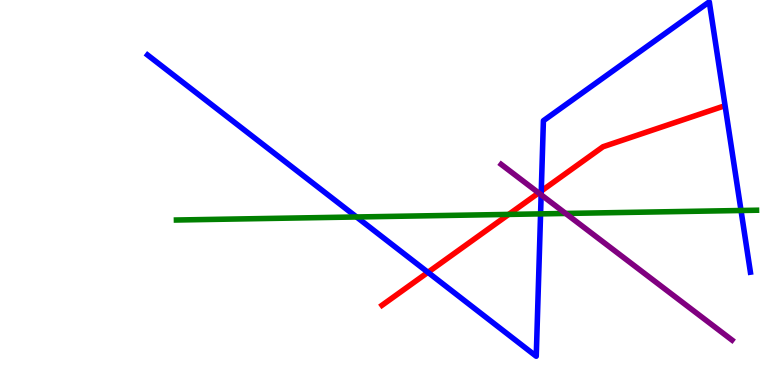[{'lines': ['blue', 'red'], 'intersections': [{'x': 5.52, 'y': 2.93}, {'x': 6.98, 'y': 5.04}]}, {'lines': ['green', 'red'], 'intersections': [{'x': 6.56, 'y': 4.43}]}, {'lines': ['purple', 'red'], 'intersections': [{'x': 6.95, 'y': 4.99}]}, {'lines': ['blue', 'green'], 'intersections': [{'x': 4.6, 'y': 4.36}, {'x': 6.98, 'y': 4.44}, {'x': 9.56, 'y': 4.53}]}, {'lines': ['blue', 'purple'], 'intersections': [{'x': 6.98, 'y': 4.94}]}, {'lines': ['green', 'purple'], 'intersections': [{'x': 7.3, 'y': 4.46}]}]